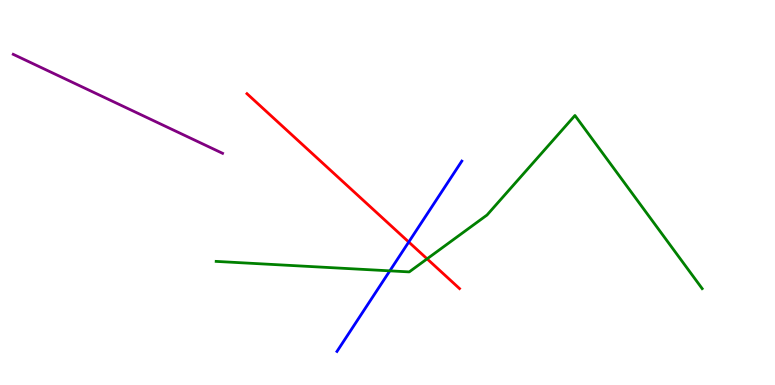[{'lines': ['blue', 'red'], 'intersections': [{'x': 5.27, 'y': 3.71}]}, {'lines': ['green', 'red'], 'intersections': [{'x': 5.51, 'y': 3.28}]}, {'lines': ['purple', 'red'], 'intersections': []}, {'lines': ['blue', 'green'], 'intersections': [{'x': 5.03, 'y': 2.96}]}, {'lines': ['blue', 'purple'], 'intersections': []}, {'lines': ['green', 'purple'], 'intersections': []}]